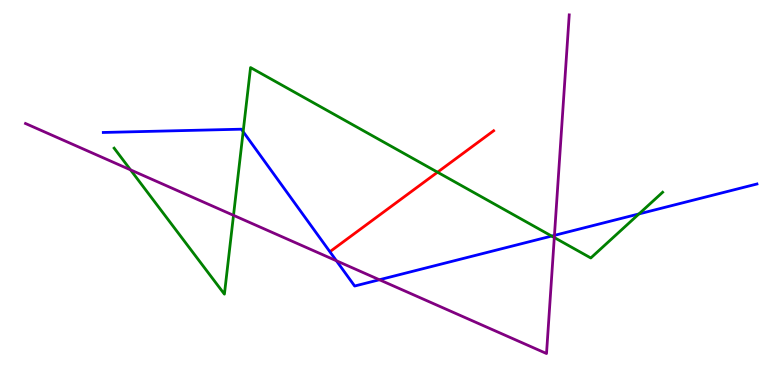[{'lines': ['blue', 'red'], 'intersections': []}, {'lines': ['green', 'red'], 'intersections': [{'x': 5.65, 'y': 5.53}]}, {'lines': ['purple', 'red'], 'intersections': []}, {'lines': ['blue', 'green'], 'intersections': [{'x': 3.14, 'y': 6.58}, {'x': 7.12, 'y': 3.87}, {'x': 8.24, 'y': 4.44}]}, {'lines': ['blue', 'purple'], 'intersections': [{'x': 4.34, 'y': 3.23}, {'x': 4.9, 'y': 2.73}, {'x': 7.15, 'y': 3.89}]}, {'lines': ['green', 'purple'], 'intersections': [{'x': 1.68, 'y': 5.59}, {'x': 3.01, 'y': 4.41}, {'x': 7.15, 'y': 3.83}]}]